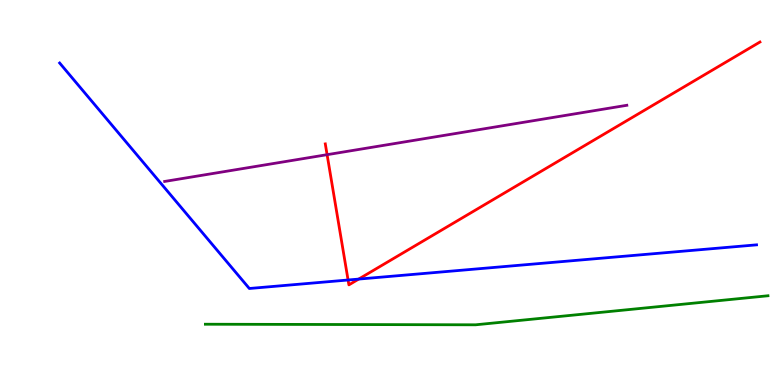[{'lines': ['blue', 'red'], 'intersections': [{'x': 4.49, 'y': 2.73}, {'x': 4.63, 'y': 2.75}]}, {'lines': ['green', 'red'], 'intersections': []}, {'lines': ['purple', 'red'], 'intersections': [{'x': 4.22, 'y': 5.98}]}, {'lines': ['blue', 'green'], 'intersections': []}, {'lines': ['blue', 'purple'], 'intersections': []}, {'lines': ['green', 'purple'], 'intersections': []}]